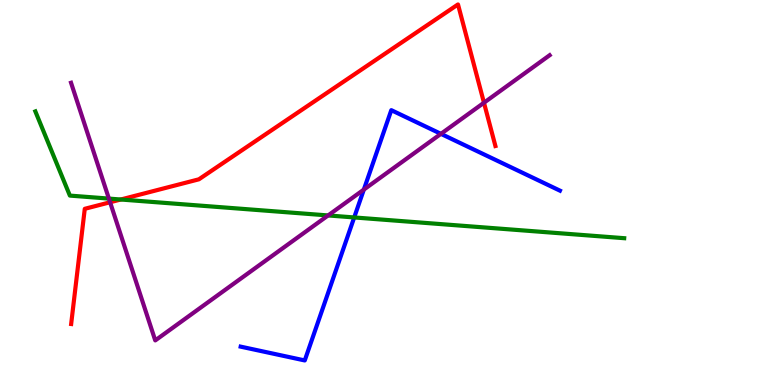[{'lines': ['blue', 'red'], 'intersections': []}, {'lines': ['green', 'red'], 'intersections': [{'x': 1.56, 'y': 4.82}]}, {'lines': ['purple', 'red'], 'intersections': [{'x': 1.42, 'y': 4.75}, {'x': 6.24, 'y': 7.33}]}, {'lines': ['blue', 'green'], 'intersections': [{'x': 4.57, 'y': 4.35}]}, {'lines': ['blue', 'purple'], 'intersections': [{'x': 4.69, 'y': 5.08}, {'x': 5.69, 'y': 6.52}]}, {'lines': ['green', 'purple'], 'intersections': [{'x': 1.41, 'y': 4.84}, {'x': 4.23, 'y': 4.4}]}]